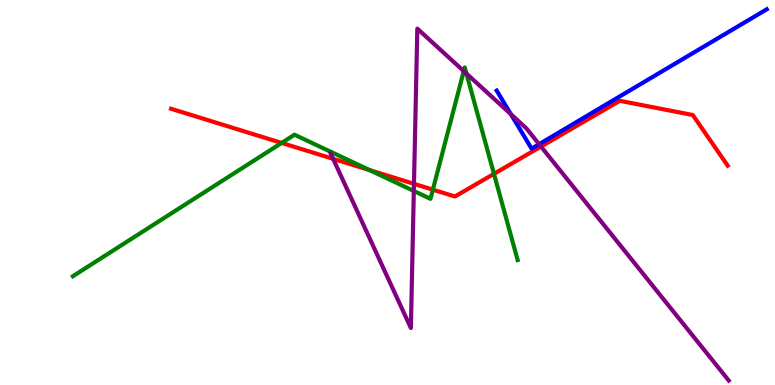[{'lines': ['blue', 'red'], 'intersections': []}, {'lines': ['green', 'red'], 'intersections': [{'x': 3.63, 'y': 6.29}, {'x': 4.77, 'y': 5.58}, {'x': 5.59, 'y': 5.07}, {'x': 6.37, 'y': 5.48}]}, {'lines': ['purple', 'red'], 'intersections': [{'x': 4.3, 'y': 5.87}, {'x': 5.34, 'y': 5.23}, {'x': 6.98, 'y': 6.19}]}, {'lines': ['blue', 'green'], 'intersections': []}, {'lines': ['blue', 'purple'], 'intersections': [{'x': 6.59, 'y': 7.03}, {'x': 6.96, 'y': 6.25}]}, {'lines': ['green', 'purple'], 'intersections': [{'x': 5.34, 'y': 5.04}, {'x': 5.98, 'y': 8.15}, {'x': 6.02, 'y': 8.09}]}]